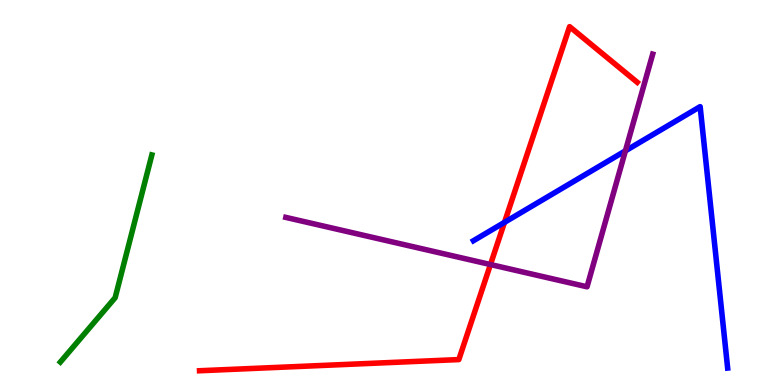[{'lines': ['blue', 'red'], 'intersections': [{'x': 6.51, 'y': 4.22}]}, {'lines': ['green', 'red'], 'intersections': []}, {'lines': ['purple', 'red'], 'intersections': [{'x': 6.33, 'y': 3.13}]}, {'lines': ['blue', 'green'], 'intersections': []}, {'lines': ['blue', 'purple'], 'intersections': [{'x': 8.07, 'y': 6.08}]}, {'lines': ['green', 'purple'], 'intersections': []}]